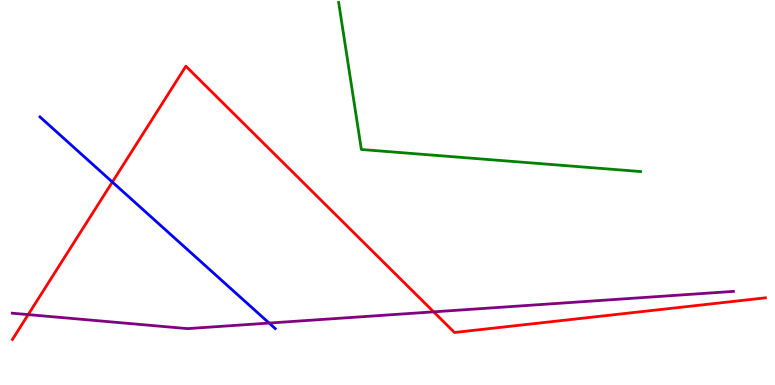[{'lines': ['blue', 'red'], 'intersections': [{'x': 1.45, 'y': 5.27}]}, {'lines': ['green', 'red'], 'intersections': []}, {'lines': ['purple', 'red'], 'intersections': [{'x': 0.364, 'y': 1.83}, {'x': 5.6, 'y': 1.9}]}, {'lines': ['blue', 'green'], 'intersections': []}, {'lines': ['blue', 'purple'], 'intersections': [{'x': 3.47, 'y': 1.61}]}, {'lines': ['green', 'purple'], 'intersections': []}]